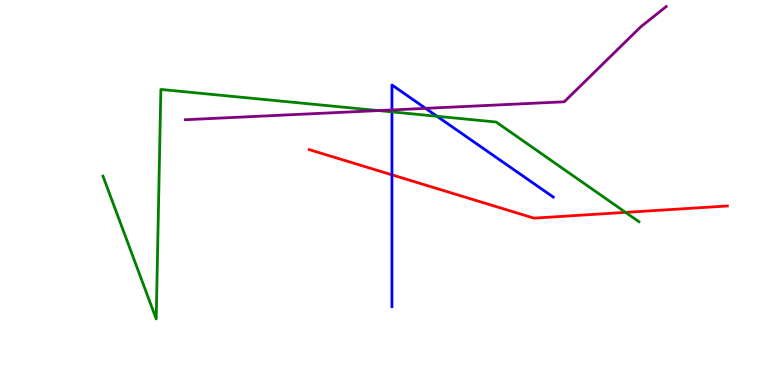[{'lines': ['blue', 'red'], 'intersections': [{'x': 5.06, 'y': 5.46}]}, {'lines': ['green', 'red'], 'intersections': [{'x': 8.07, 'y': 4.48}]}, {'lines': ['purple', 'red'], 'intersections': []}, {'lines': ['blue', 'green'], 'intersections': [{'x': 5.06, 'y': 7.09}, {'x': 5.64, 'y': 6.98}]}, {'lines': ['blue', 'purple'], 'intersections': [{'x': 5.06, 'y': 7.14}, {'x': 5.49, 'y': 7.19}]}, {'lines': ['green', 'purple'], 'intersections': [{'x': 4.88, 'y': 7.13}]}]